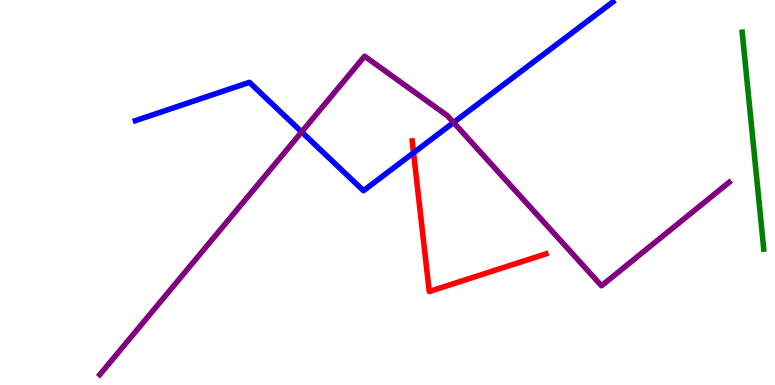[{'lines': ['blue', 'red'], 'intersections': [{'x': 5.34, 'y': 6.03}]}, {'lines': ['green', 'red'], 'intersections': []}, {'lines': ['purple', 'red'], 'intersections': []}, {'lines': ['blue', 'green'], 'intersections': []}, {'lines': ['blue', 'purple'], 'intersections': [{'x': 3.89, 'y': 6.57}, {'x': 5.85, 'y': 6.82}]}, {'lines': ['green', 'purple'], 'intersections': []}]